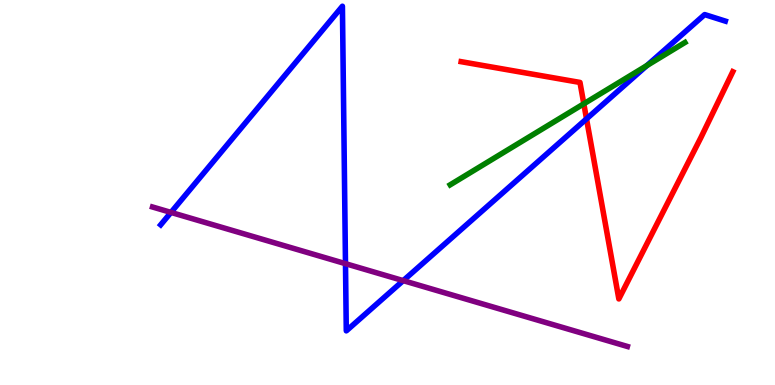[{'lines': ['blue', 'red'], 'intersections': [{'x': 7.57, 'y': 6.91}]}, {'lines': ['green', 'red'], 'intersections': [{'x': 7.53, 'y': 7.3}]}, {'lines': ['purple', 'red'], 'intersections': []}, {'lines': ['blue', 'green'], 'intersections': [{'x': 8.35, 'y': 8.3}]}, {'lines': ['blue', 'purple'], 'intersections': [{'x': 2.21, 'y': 4.48}, {'x': 4.46, 'y': 3.15}, {'x': 5.2, 'y': 2.71}]}, {'lines': ['green', 'purple'], 'intersections': []}]